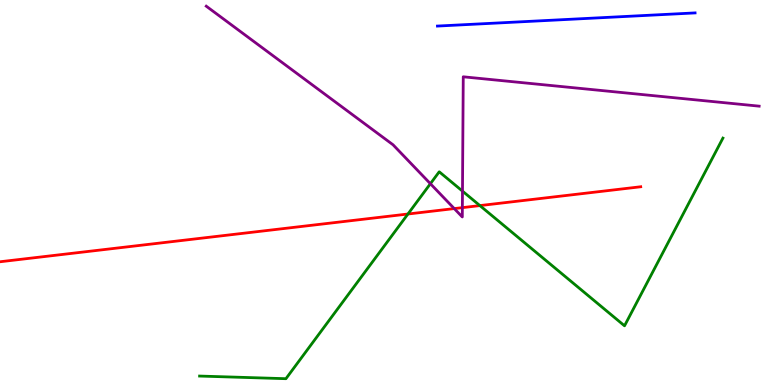[{'lines': ['blue', 'red'], 'intersections': []}, {'lines': ['green', 'red'], 'intersections': [{'x': 5.26, 'y': 4.44}, {'x': 6.19, 'y': 4.66}]}, {'lines': ['purple', 'red'], 'intersections': [{'x': 5.86, 'y': 4.58}, {'x': 5.97, 'y': 4.61}]}, {'lines': ['blue', 'green'], 'intersections': []}, {'lines': ['blue', 'purple'], 'intersections': []}, {'lines': ['green', 'purple'], 'intersections': [{'x': 5.55, 'y': 5.23}, {'x': 5.97, 'y': 5.04}]}]